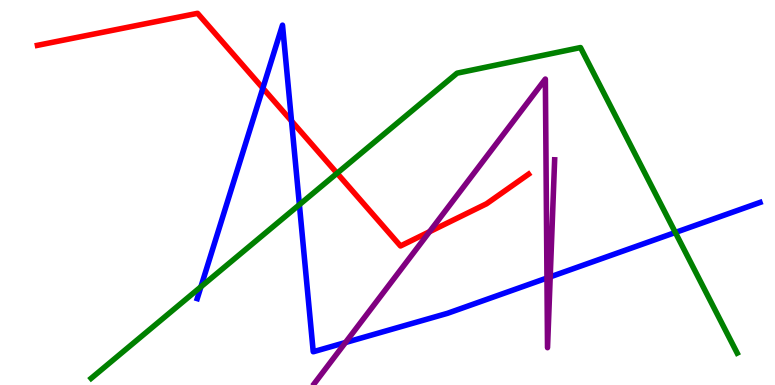[{'lines': ['blue', 'red'], 'intersections': [{'x': 3.39, 'y': 7.71}, {'x': 3.76, 'y': 6.86}]}, {'lines': ['green', 'red'], 'intersections': [{'x': 4.35, 'y': 5.5}]}, {'lines': ['purple', 'red'], 'intersections': [{'x': 5.54, 'y': 3.98}]}, {'lines': ['blue', 'green'], 'intersections': [{'x': 2.59, 'y': 2.55}, {'x': 3.86, 'y': 4.68}, {'x': 8.71, 'y': 3.96}]}, {'lines': ['blue', 'purple'], 'intersections': [{'x': 4.46, 'y': 1.1}, {'x': 7.06, 'y': 2.78}, {'x': 7.1, 'y': 2.81}]}, {'lines': ['green', 'purple'], 'intersections': []}]